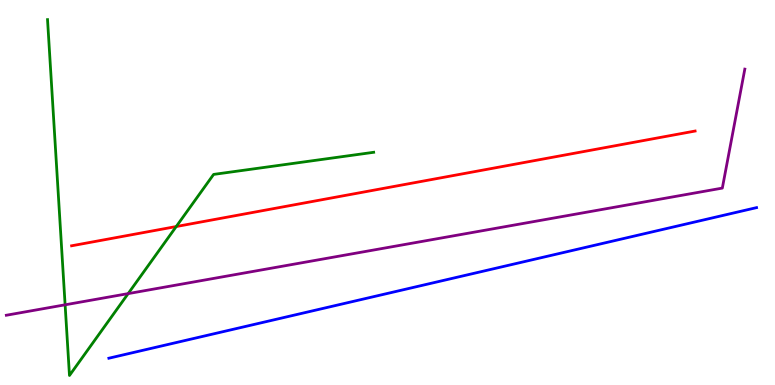[{'lines': ['blue', 'red'], 'intersections': []}, {'lines': ['green', 'red'], 'intersections': [{'x': 2.27, 'y': 4.12}]}, {'lines': ['purple', 'red'], 'intersections': []}, {'lines': ['blue', 'green'], 'intersections': []}, {'lines': ['blue', 'purple'], 'intersections': []}, {'lines': ['green', 'purple'], 'intersections': [{'x': 0.84, 'y': 2.08}, {'x': 1.65, 'y': 2.37}]}]